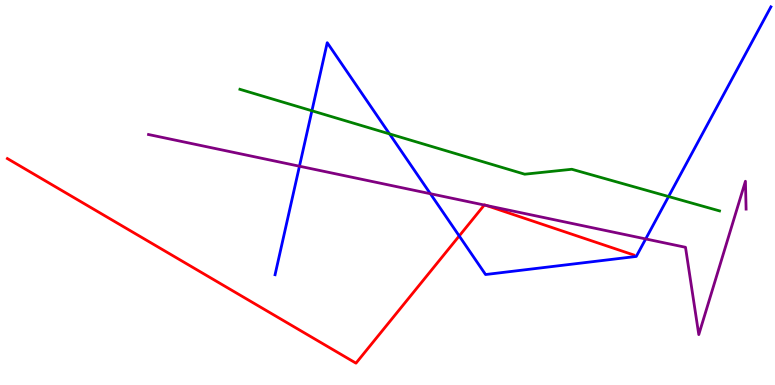[{'lines': ['blue', 'red'], 'intersections': [{'x': 5.93, 'y': 3.87}]}, {'lines': ['green', 'red'], 'intersections': []}, {'lines': ['purple', 'red'], 'intersections': [{'x': 6.25, 'y': 4.67}, {'x': 6.27, 'y': 4.66}]}, {'lines': ['blue', 'green'], 'intersections': [{'x': 4.02, 'y': 7.12}, {'x': 5.03, 'y': 6.52}, {'x': 8.63, 'y': 4.9}]}, {'lines': ['blue', 'purple'], 'intersections': [{'x': 3.86, 'y': 5.68}, {'x': 5.55, 'y': 4.97}, {'x': 8.33, 'y': 3.79}]}, {'lines': ['green', 'purple'], 'intersections': []}]